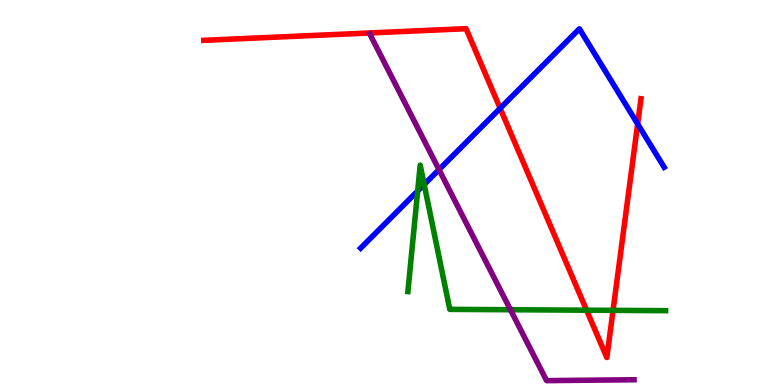[{'lines': ['blue', 'red'], 'intersections': [{'x': 6.45, 'y': 7.19}, {'x': 8.23, 'y': 6.78}]}, {'lines': ['green', 'red'], 'intersections': [{'x': 7.57, 'y': 1.94}, {'x': 7.91, 'y': 1.94}]}, {'lines': ['purple', 'red'], 'intersections': []}, {'lines': ['blue', 'green'], 'intersections': [{'x': 5.39, 'y': 5.04}, {'x': 5.47, 'y': 5.21}]}, {'lines': ['blue', 'purple'], 'intersections': [{'x': 5.66, 'y': 5.59}]}, {'lines': ['green', 'purple'], 'intersections': [{'x': 6.59, 'y': 1.96}]}]